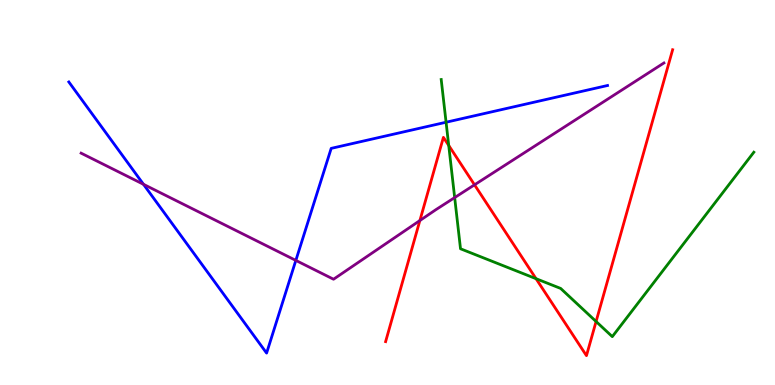[{'lines': ['blue', 'red'], 'intersections': []}, {'lines': ['green', 'red'], 'intersections': [{'x': 5.79, 'y': 6.22}, {'x': 6.92, 'y': 2.76}, {'x': 7.69, 'y': 1.65}]}, {'lines': ['purple', 'red'], 'intersections': [{'x': 5.42, 'y': 4.27}, {'x': 6.12, 'y': 5.2}]}, {'lines': ['blue', 'green'], 'intersections': [{'x': 5.76, 'y': 6.83}]}, {'lines': ['blue', 'purple'], 'intersections': [{'x': 1.85, 'y': 5.21}, {'x': 3.82, 'y': 3.24}]}, {'lines': ['green', 'purple'], 'intersections': [{'x': 5.87, 'y': 4.87}]}]